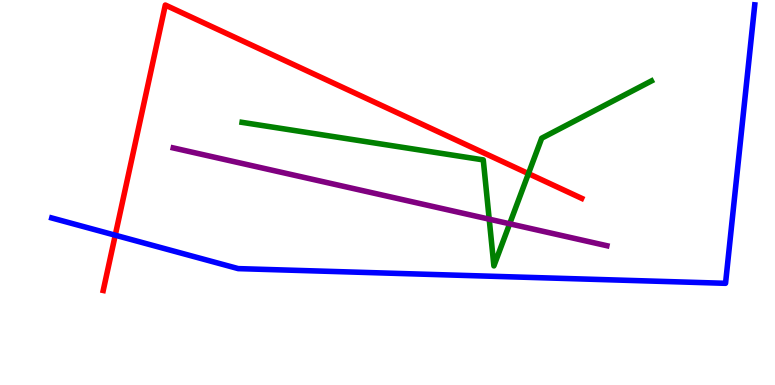[{'lines': ['blue', 'red'], 'intersections': [{'x': 1.49, 'y': 3.89}]}, {'lines': ['green', 'red'], 'intersections': [{'x': 6.82, 'y': 5.49}]}, {'lines': ['purple', 'red'], 'intersections': []}, {'lines': ['blue', 'green'], 'intersections': []}, {'lines': ['blue', 'purple'], 'intersections': []}, {'lines': ['green', 'purple'], 'intersections': [{'x': 6.31, 'y': 4.31}, {'x': 6.58, 'y': 4.19}]}]